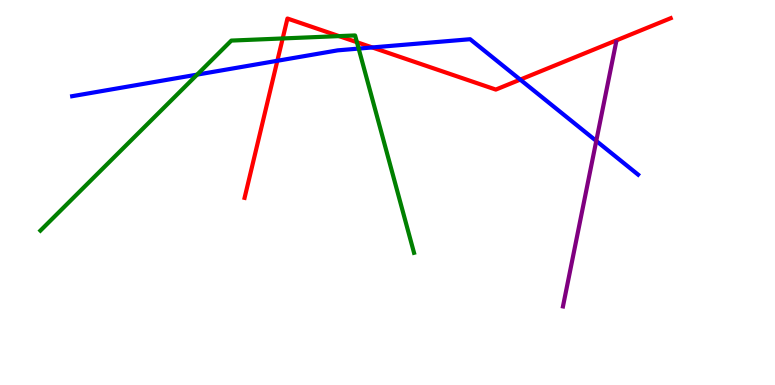[{'lines': ['blue', 'red'], 'intersections': [{'x': 3.58, 'y': 8.42}, {'x': 4.8, 'y': 8.77}, {'x': 6.71, 'y': 7.93}]}, {'lines': ['green', 'red'], 'intersections': [{'x': 3.65, 'y': 9.0}, {'x': 4.37, 'y': 9.06}, {'x': 4.61, 'y': 8.9}]}, {'lines': ['purple', 'red'], 'intersections': []}, {'lines': ['blue', 'green'], 'intersections': [{'x': 2.54, 'y': 8.06}, {'x': 4.63, 'y': 8.74}]}, {'lines': ['blue', 'purple'], 'intersections': [{'x': 7.69, 'y': 6.34}]}, {'lines': ['green', 'purple'], 'intersections': []}]